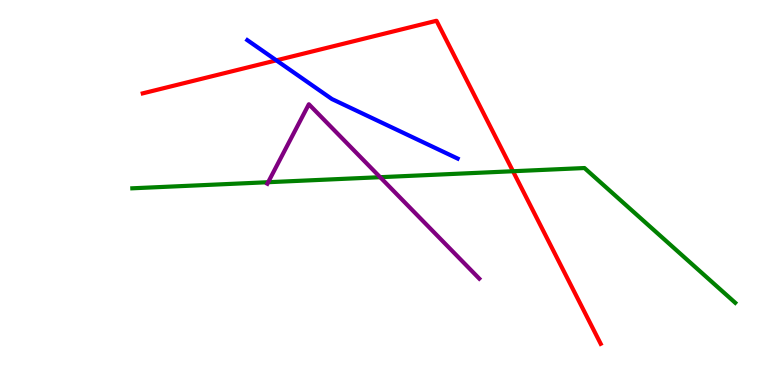[{'lines': ['blue', 'red'], 'intersections': [{'x': 3.57, 'y': 8.43}]}, {'lines': ['green', 'red'], 'intersections': [{'x': 6.62, 'y': 5.55}]}, {'lines': ['purple', 'red'], 'intersections': []}, {'lines': ['blue', 'green'], 'intersections': []}, {'lines': ['blue', 'purple'], 'intersections': []}, {'lines': ['green', 'purple'], 'intersections': [{'x': 3.46, 'y': 5.27}, {'x': 4.91, 'y': 5.4}]}]